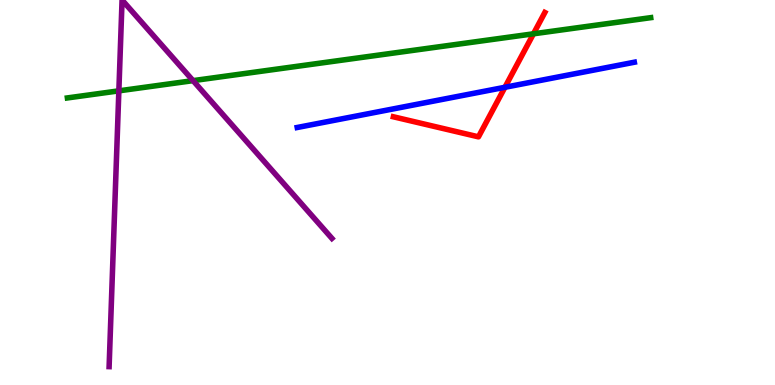[{'lines': ['blue', 'red'], 'intersections': [{'x': 6.52, 'y': 7.73}]}, {'lines': ['green', 'red'], 'intersections': [{'x': 6.88, 'y': 9.12}]}, {'lines': ['purple', 'red'], 'intersections': []}, {'lines': ['blue', 'green'], 'intersections': []}, {'lines': ['blue', 'purple'], 'intersections': []}, {'lines': ['green', 'purple'], 'intersections': [{'x': 1.53, 'y': 7.64}, {'x': 2.49, 'y': 7.91}]}]